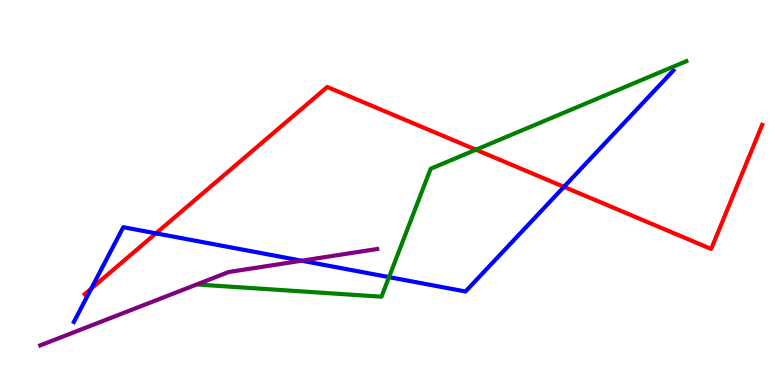[{'lines': ['blue', 'red'], 'intersections': [{'x': 1.18, 'y': 2.5}, {'x': 2.01, 'y': 3.94}, {'x': 7.28, 'y': 5.15}]}, {'lines': ['green', 'red'], 'intersections': [{'x': 6.14, 'y': 6.11}]}, {'lines': ['purple', 'red'], 'intersections': []}, {'lines': ['blue', 'green'], 'intersections': [{'x': 5.02, 'y': 2.8}]}, {'lines': ['blue', 'purple'], 'intersections': [{'x': 3.89, 'y': 3.23}]}, {'lines': ['green', 'purple'], 'intersections': []}]